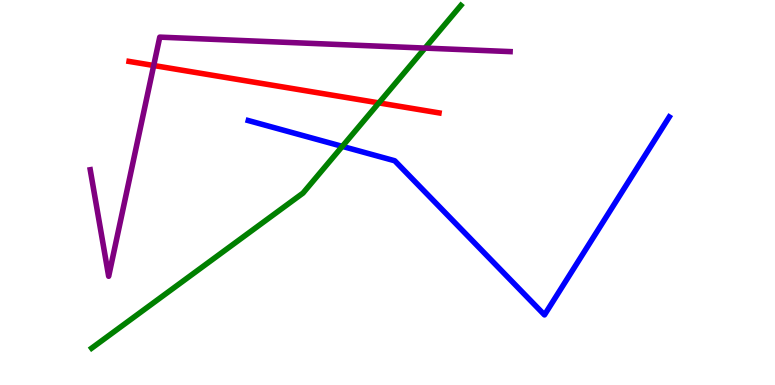[{'lines': ['blue', 'red'], 'intersections': []}, {'lines': ['green', 'red'], 'intersections': [{'x': 4.89, 'y': 7.33}]}, {'lines': ['purple', 'red'], 'intersections': [{'x': 1.98, 'y': 8.3}]}, {'lines': ['blue', 'green'], 'intersections': [{'x': 4.42, 'y': 6.2}]}, {'lines': ['blue', 'purple'], 'intersections': []}, {'lines': ['green', 'purple'], 'intersections': [{'x': 5.48, 'y': 8.75}]}]